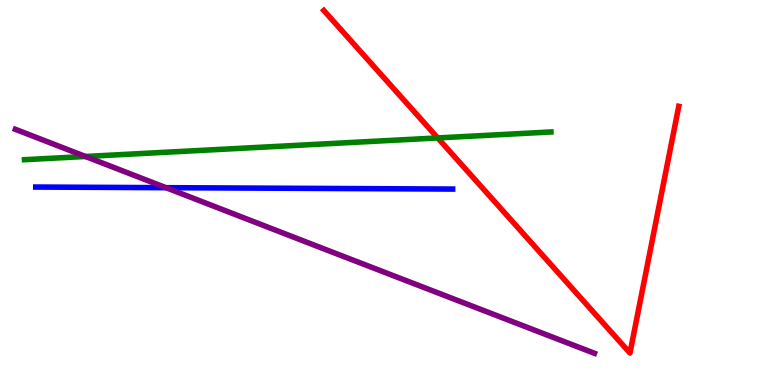[{'lines': ['blue', 'red'], 'intersections': []}, {'lines': ['green', 'red'], 'intersections': [{'x': 5.65, 'y': 6.42}]}, {'lines': ['purple', 'red'], 'intersections': []}, {'lines': ['blue', 'green'], 'intersections': []}, {'lines': ['blue', 'purple'], 'intersections': [{'x': 2.14, 'y': 5.13}]}, {'lines': ['green', 'purple'], 'intersections': [{'x': 1.1, 'y': 5.94}]}]